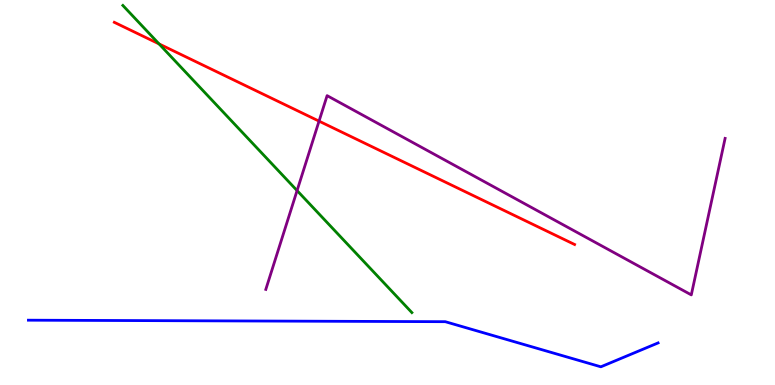[{'lines': ['blue', 'red'], 'intersections': []}, {'lines': ['green', 'red'], 'intersections': [{'x': 2.05, 'y': 8.86}]}, {'lines': ['purple', 'red'], 'intersections': [{'x': 4.12, 'y': 6.85}]}, {'lines': ['blue', 'green'], 'intersections': []}, {'lines': ['blue', 'purple'], 'intersections': []}, {'lines': ['green', 'purple'], 'intersections': [{'x': 3.83, 'y': 5.05}]}]